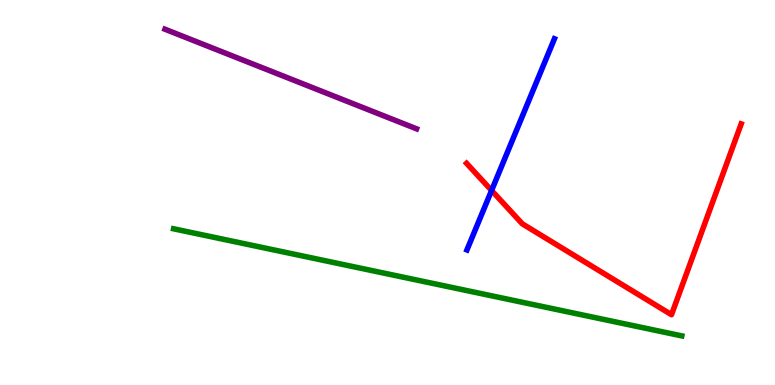[{'lines': ['blue', 'red'], 'intersections': [{'x': 6.34, 'y': 5.05}]}, {'lines': ['green', 'red'], 'intersections': []}, {'lines': ['purple', 'red'], 'intersections': []}, {'lines': ['blue', 'green'], 'intersections': []}, {'lines': ['blue', 'purple'], 'intersections': []}, {'lines': ['green', 'purple'], 'intersections': []}]